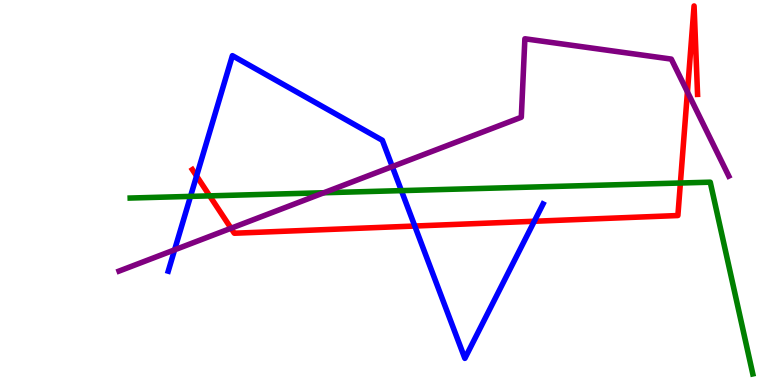[{'lines': ['blue', 'red'], 'intersections': [{'x': 2.54, 'y': 5.43}, {'x': 5.35, 'y': 4.13}, {'x': 6.89, 'y': 4.25}]}, {'lines': ['green', 'red'], 'intersections': [{'x': 2.71, 'y': 4.91}, {'x': 8.78, 'y': 5.25}]}, {'lines': ['purple', 'red'], 'intersections': [{'x': 2.98, 'y': 4.07}, {'x': 8.87, 'y': 7.61}]}, {'lines': ['blue', 'green'], 'intersections': [{'x': 2.46, 'y': 4.9}, {'x': 5.18, 'y': 5.05}]}, {'lines': ['blue', 'purple'], 'intersections': [{'x': 2.25, 'y': 3.51}, {'x': 5.06, 'y': 5.67}]}, {'lines': ['green', 'purple'], 'intersections': [{'x': 4.18, 'y': 4.99}]}]